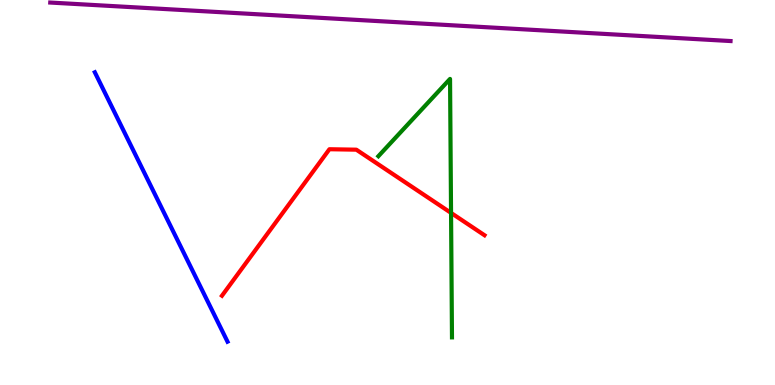[{'lines': ['blue', 'red'], 'intersections': []}, {'lines': ['green', 'red'], 'intersections': [{'x': 5.82, 'y': 4.47}]}, {'lines': ['purple', 'red'], 'intersections': []}, {'lines': ['blue', 'green'], 'intersections': []}, {'lines': ['blue', 'purple'], 'intersections': []}, {'lines': ['green', 'purple'], 'intersections': []}]